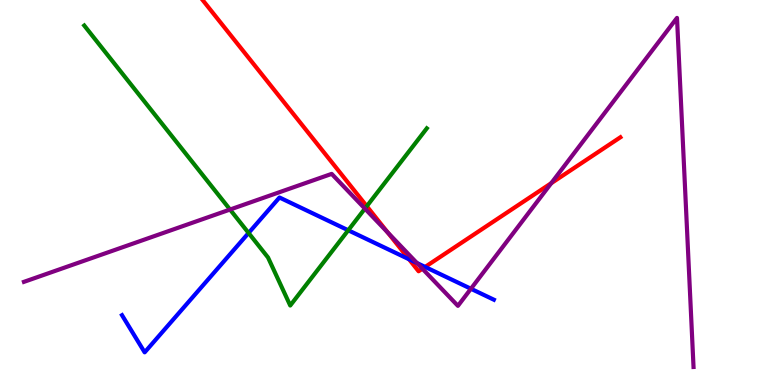[{'lines': ['blue', 'red'], 'intersections': [{'x': 5.28, 'y': 3.27}, {'x': 5.49, 'y': 3.07}]}, {'lines': ['green', 'red'], 'intersections': [{'x': 4.73, 'y': 4.64}]}, {'lines': ['purple', 'red'], 'intersections': [{'x': 5.0, 'y': 3.96}, {'x': 5.45, 'y': 3.02}, {'x': 7.11, 'y': 5.24}]}, {'lines': ['blue', 'green'], 'intersections': [{'x': 3.21, 'y': 3.95}, {'x': 4.49, 'y': 4.02}]}, {'lines': ['blue', 'purple'], 'intersections': [{'x': 5.38, 'y': 3.17}, {'x': 6.08, 'y': 2.5}]}, {'lines': ['green', 'purple'], 'intersections': [{'x': 2.97, 'y': 4.56}, {'x': 4.71, 'y': 4.58}]}]